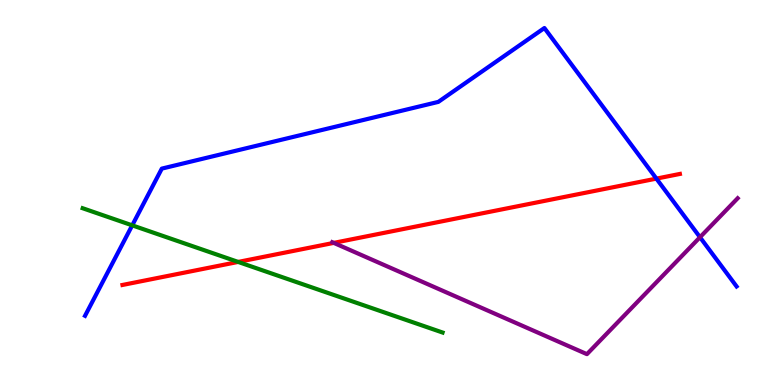[{'lines': ['blue', 'red'], 'intersections': [{'x': 8.47, 'y': 5.36}]}, {'lines': ['green', 'red'], 'intersections': [{'x': 3.07, 'y': 3.2}]}, {'lines': ['purple', 'red'], 'intersections': [{'x': 4.31, 'y': 3.69}]}, {'lines': ['blue', 'green'], 'intersections': [{'x': 1.71, 'y': 4.15}]}, {'lines': ['blue', 'purple'], 'intersections': [{'x': 9.03, 'y': 3.84}]}, {'lines': ['green', 'purple'], 'intersections': []}]